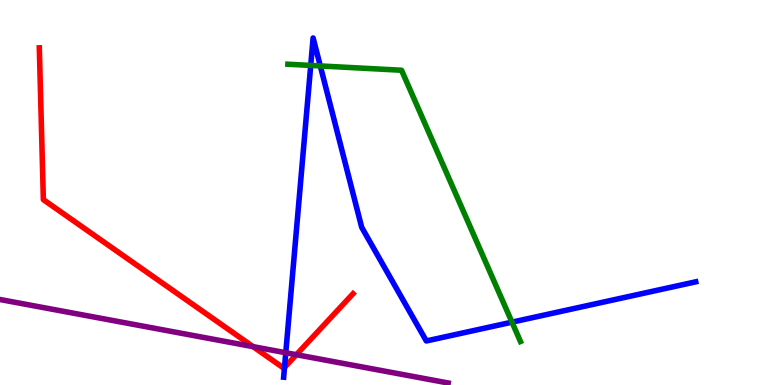[{'lines': ['blue', 'red'], 'intersections': [{'x': 3.67, 'y': 0.455}]}, {'lines': ['green', 'red'], 'intersections': []}, {'lines': ['purple', 'red'], 'intersections': [{'x': 3.27, 'y': 0.996}, {'x': 3.82, 'y': 0.787}]}, {'lines': ['blue', 'green'], 'intersections': [{'x': 4.01, 'y': 8.3}, {'x': 4.13, 'y': 8.29}, {'x': 6.61, 'y': 1.63}]}, {'lines': ['blue', 'purple'], 'intersections': [{'x': 3.69, 'y': 0.838}]}, {'lines': ['green', 'purple'], 'intersections': []}]